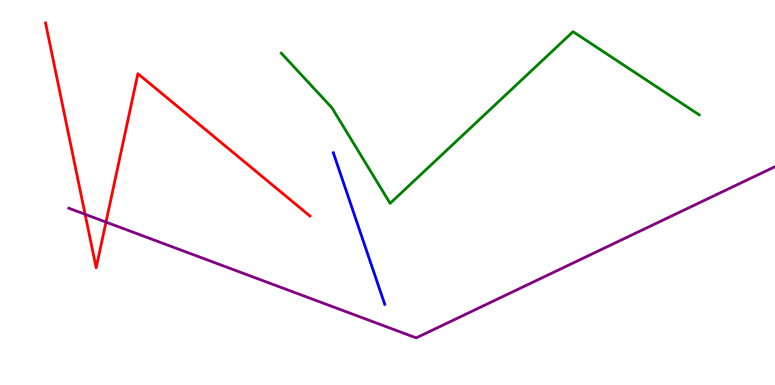[{'lines': ['blue', 'red'], 'intersections': []}, {'lines': ['green', 'red'], 'intersections': []}, {'lines': ['purple', 'red'], 'intersections': [{'x': 1.1, 'y': 4.43}, {'x': 1.37, 'y': 4.23}]}, {'lines': ['blue', 'green'], 'intersections': []}, {'lines': ['blue', 'purple'], 'intersections': []}, {'lines': ['green', 'purple'], 'intersections': []}]